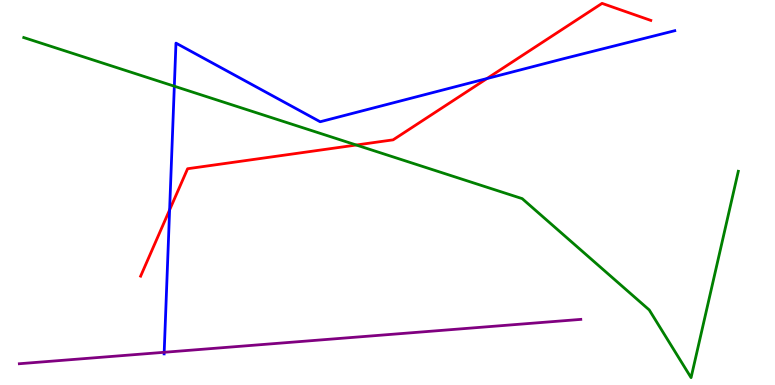[{'lines': ['blue', 'red'], 'intersections': [{'x': 2.19, 'y': 4.55}, {'x': 6.28, 'y': 7.96}]}, {'lines': ['green', 'red'], 'intersections': [{'x': 4.6, 'y': 6.23}]}, {'lines': ['purple', 'red'], 'intersections': []}, {'lines': ['blue', 'green'], 'intersections': [{'x': 2.25, 'y': 7.76}]}, {'lines': ['blue', 'purple'], 'intersections': [{'x': 2.12, 'y': 0.85}]}, {'lines': ['green', 'purple'], 'intersections': []}]